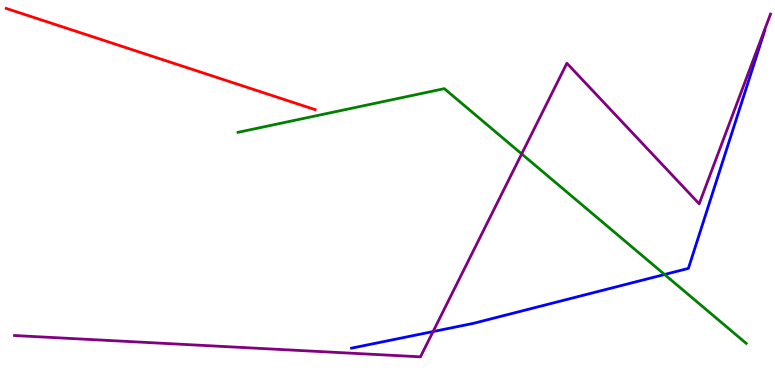[{'lines': ['blue', 'red'], 'intersections': []}, {'lines': ['green', 'red'], 'intersections': []}, {'lines': ['purple', 'red'], 'intersections': []}, {'lines': ['blue', 'green'], 'intersections': [{'x': 8.58, 'y': 2.87}]}, {'lines': ['blue', 'purple'], 'intersections': [{'x': 5.59, 'y': 1.39}]}, {'lines': ['green', 'purple'], 'intersections': [{'x': 6.73, 'y': 6.0}]}]